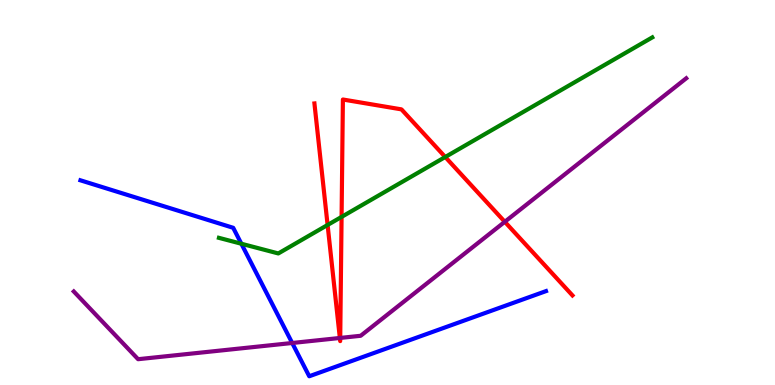[{'lines': ['blue', 'red'], 'intersections': []}, {'lines': ['green', 'red'], 'intersections': [{'x': 4.23, 'y': 4.16}, {'x': 4.41, 'y': 4.37}, {'x': 5.75, 'y': 5.92}]}, {'lines': ['purple', 'red'], 'intersections': [{'x': 4.39, 'y': 1.22}, {'x': 4.39, 'y': 1.22}, {'x': 6.51, 'y': 4.24}]}, {'lines': ['blue', 'green'], 'intersections': [{'x': 3.11, 'y': 3.67}]}, {'lines': ['blue', 'purple'], 'intersections': [{'x': 3.77, 'y': 1.09}]}, {'lines': ['green', 'purple'], 'intersections': []}]